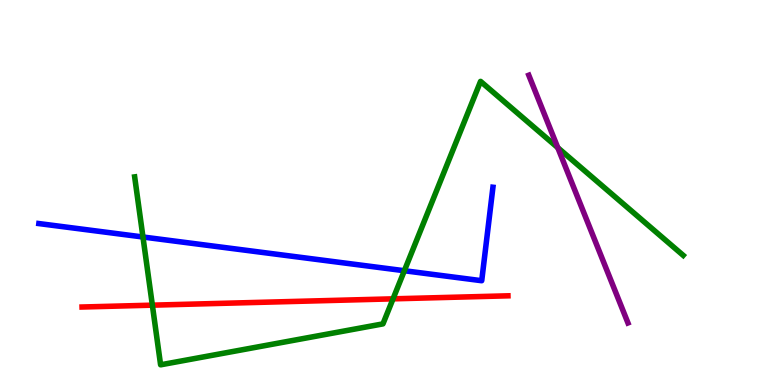[{'lines': ['blue', 'red'], 'intersections': []}, {'lines': ['green', 'red'], 'intersections': [{'x': 1.97, 'y': 2.07}, {'x': 5.07, 'y': 2.24}]}, {'lines': ['purple', 'red'], 'intersections': []}, {'lines': ['blue', 'green'], 'intersections': [{'x': 1.84, 'y': 3.84}, {'x': 5.22, 'y': 2.97}]}, {'lines': ['blue', 'purple'], 'intersections': []}, {'lines': ['green', 'purple'], 'intersections': [{'x': 7.2, 'y': 6.16}]}]